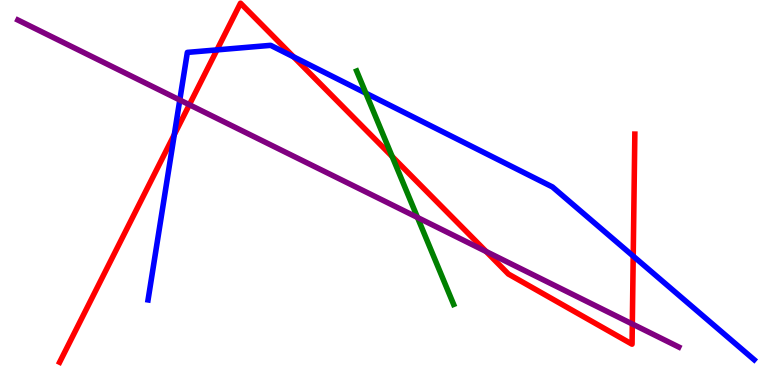[{'lines': ['blue', 'red'], 'intersections': [{'x': 2.25, 'y': 6.5}, {'x': 2.8, 'y': 8.7}, {'x': 3.79, 'y': 8.52}, {'x': 8.17, 'y': 3.35}]}, {'lines': ['green', 'red'], 'intersections': [{'x': 5.06, 'y': 5.93}]}, {'lines': ['purple', 'red'], 'intersections': [{'x': 2.44, 'y': 7.28}, {'x': 6.27, 'y': 3.47}, {'x': 8.16, 'y': 1.58}]}, {'lines': ['blue', 'green'], 'intersections': [{'x': 4.72, 'y': 7.58}]}, {'lines': ['blue', 'purple'], 'intersections': [{'x': 2.32, 'y': 7.4}]}, {'lines': ['green', 'purple'], 'intersections': [{'x': 5.39, 'y': 4.35}]}]